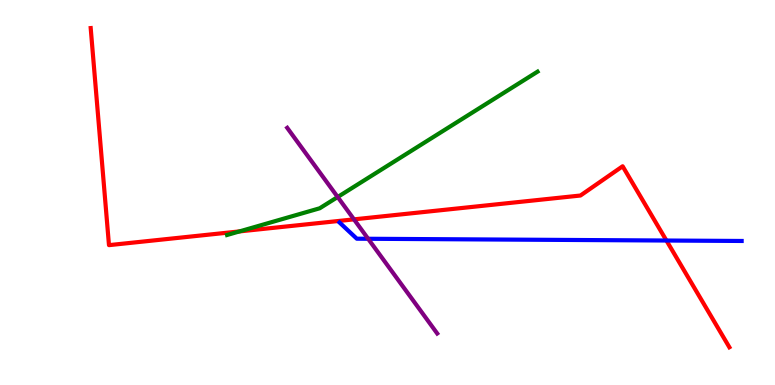[{'lines': ['blue', 'red'], 'intersections': [{'x': 8.6, 'y': 3.75}]}, {'lines': ['green', 'red'], 'intersections': [{'x': 3.09, 'y': 3.99}]}, {'lines': ['purple', 'red'], 'intersections': [{'x': 4.57, 'y': 4.3}]}, {'lines': ['blue', 'green'], 'intersections': []}, {'lines': ['blue', 'purple'], 'intersections': [{'x': 4.75, 'y': 3.8}]}, {'lines': ['green', 'purple'], 'intersections': [{'x': 4.36, 'y': 4.88}]}]